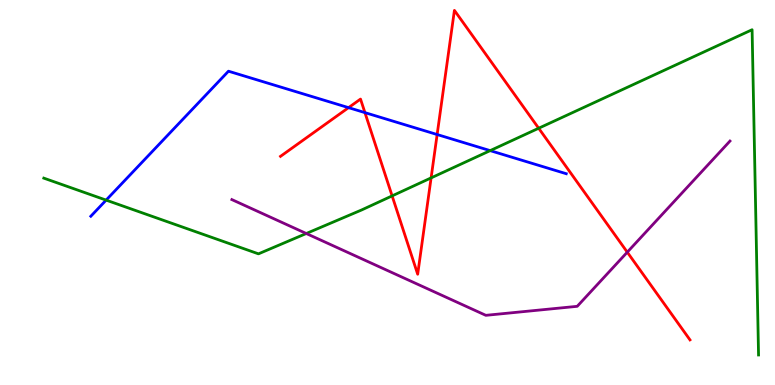[{'lines': ['blue', 'red'], 'intersections': [{'x': 4.5, 'y': 7.2}, {'x': 4.71, 'y': 7.07}, {'x': 5.64, 'y': 6.51}]}, {'lines': ['green', 'red'], 'intersections': [{'x': 5.06, 'y': 4.91}, {'x': 5.56, 'y': 5.38}, {'x': 6.95, 'y': 6.67}]}, {'lines': ['purple', 'red'], 'intersections': [{'x': 8.09, 'y': 3.45}]}, {'lines': ['blue', 'green'], 'intersections': [{'x': 1.37, 'y': 4.8}, {'x': 6.32, 'y': 6.09}]}, {'lines': ['blue', 'purple'], 'intersections': []}, {'lines': ['green', 'purple'], 'intersections': [{'x': 3.95, 'y': 3.93}]}]